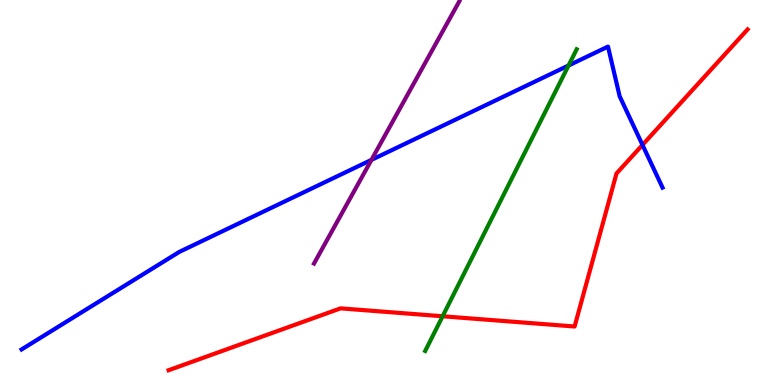[{'lines': ['blue', 'red'], 'intersections': [{'x': 8.29, 'y': 6.24}]}, {'lines': ['green', 'red'], 'intersections': [{'x': 5.71, 'y': 1.79}]}, {'lines': ['purple', 'red'], 'intersections': []}, {'lines': ['blue', 'green'], 'intersections': [{'x': 7.34, 'y': 8.3}]}, {'lines': ['blue', 'purple'], 'intersections': [{'x': 4.79, 'y': 5.85}]}, {'lines': ['green', 'purple'], 'intersections': []}]